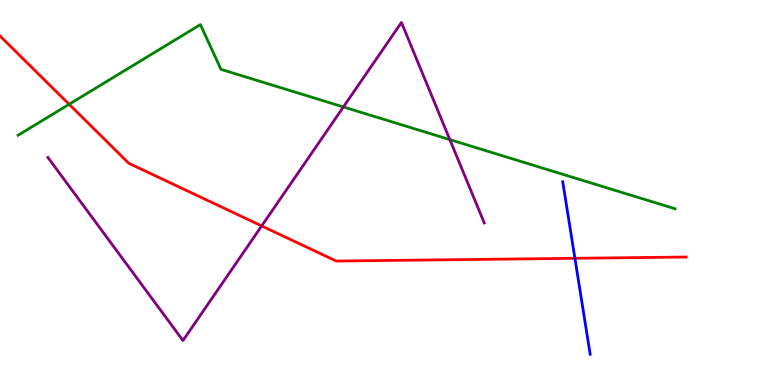[{'lines': ['blue', 'red'], 'intersections': [{'x': 7.42, 'y': 3.29}]}, {'lines': ['green', 'red'], 'intersections': [{'x': 0.892, 'y': 7.29}]}, {'lines': ['purple', 'red'], 'intersections': [{'x': 3.38, 'y': 4.13}]}, {'lines': ['blue', 'green'], 'intersections': []}, {'lines': ['blue', 'purple'], 'intersections': []}, {'lines': ['green', 'purple'], 'intersections': [{'x': 4.43, 'y': 7.22}, {'x': 5.8, 'y': 6.37}]}]